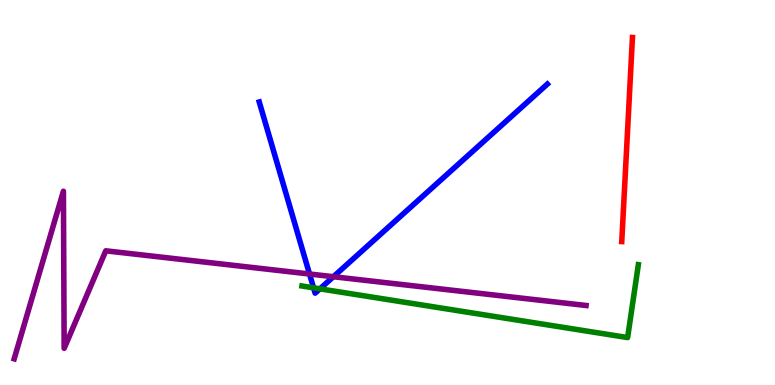[{'lines': ['blue', 'red'], 'intersections': []}, {'lines': ['green', 'red'], 'intersections': []}, {'lines': ['purple', 'red'], 'intersections': []}, {'lines': ['blue', 'green'], 'intersections': [{'x': 4.05, 'y': 2.52}, {'x': 4.13, 'y': 2.5}]}, {'lines': ['blue', 'purple'], 'intersections': [{'x': 3.99, 'y': 2.88}, {'x': 4.3, 'y': 2.81}]}, {'lines': ['green', 'purple'], 'intersections': []}]